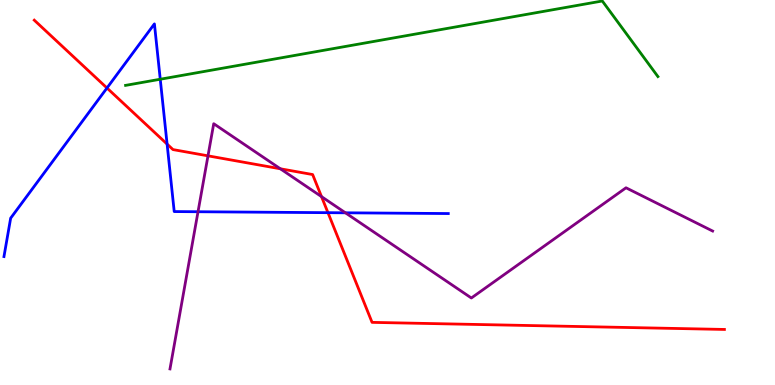[{'lines': ['blue', 'red'], 'intersections': [{'x': 1.38, 'y': 7.71}, {'x': 2.16, 'y': 6.26}, {'x': 4.23, 'y': 4.48}]}, {'lines': ['green', 'red'], 'intersections': []}, {'lines': ['purple', 'red'], 'intersections': [{'x': 2.68, 'y': 5.95}, {'x': 3.62, 'y': 5.62}, {'x': 4.15, 'y': 4.89}]}, {'lines': ['blue', 'green'], 'intersections': [{'x': 2.07, 'y': 7.94}]}, {'lines': ['blue', 'purple'], 'intersections': [{'x': 2.56, 'y': 4.5}, {'x': 4.46, 'y': 4.47}]}, {'lines': ['green', 'purple'], 'intersections': []}]